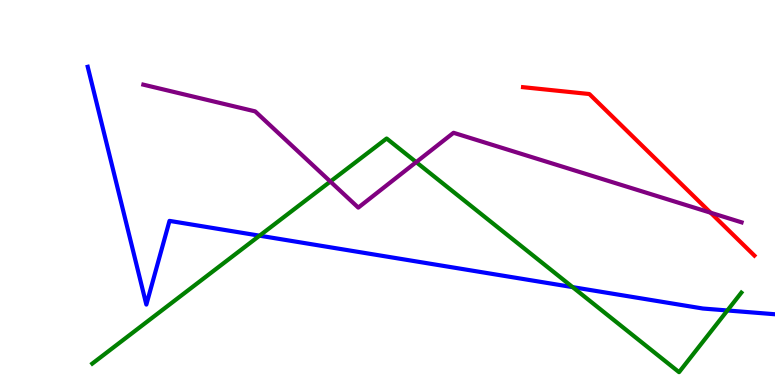[{'lines': ['blue', 'red'], 'intersections': []}, {'lines': ['green', 'red'], 'intersections': []}, {'lines': ['purple', 'red'], 'intersections': [{'x': 9.17, 'y': 4.48}]}, {'lines': ['blue', 'green'], 'intersections': [{'x': 3.35, 'y': 3.88}, {'x': 7.39, 'y': 2.54}, {'x': 9.39, 'y': 1.94}]}, {'lines': ['blue', 'purple'], 'intersections': []}, {'lines': ['green', 'purple'], 'intersections': [{'x': 4.26, 'y': 5.28}, {'x': 5.37, 'y': 5.79}]}]